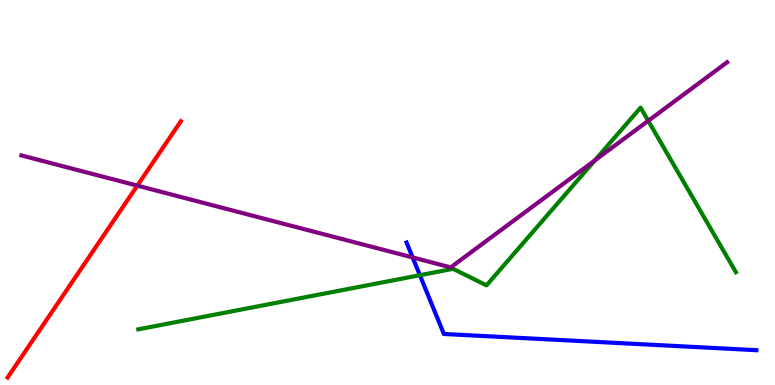[{'lines': ['blue', 'red'], 'intersections': []}, {'lines': ['green', 'red'], 'intersections': []}, {'lines': ['purple', 'red'], 'intersections': [{'x': 1.77, 'y': 5.18}]}, {'lines': ['blue', 'green'], 'intersections': [{'x': 5.42, 'y': 2.85}]}, {'lines': ['blue', 'purple'], 'intersections': [{'x': 5.32, 'y': 3.31}]}, {'lines': ['green', 'purple'], 'intersections': [{'x': 7.67, 'y': 5.83}, {'x': 8.36, 'y': 6.86}]}]